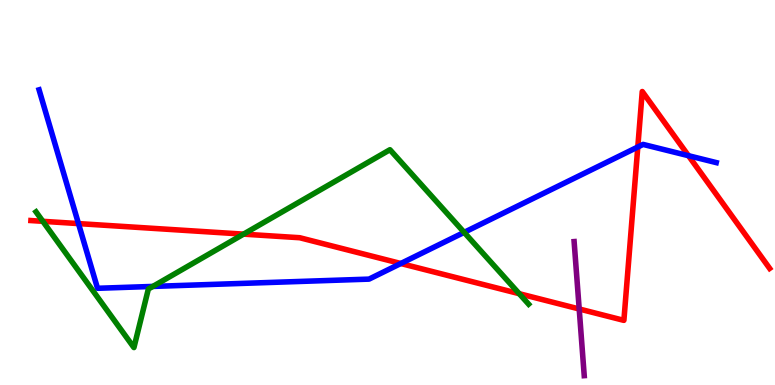[{'lines': ['blue', 'red'], 'intersections': [{'x': 1.01, 'y': 4.19}, {'x': 5.17, 'y': 3.16}, {'x': 8.23, 'y': 6.18}, {'x': 8.88, 'y': 5.96}]}, {'lines': ['green', 'red'], 'intersections': [{'x': 0.553, 'y': 4.25}, {'x': 3.14, 'y': 3.92}, {'x': 6.7, 'y': 2.37}]}, {'lines': ['purple', 'red'], 'intersections': [{'x': 7.47, 'y': 1.97}]}, {'lines': ['blue', 'green'], 'intersections': [{'x': 1.97, 'y': 2.56}, {'x': 5.99, 'y': 3.96}]}, {'lines': ['blue', 'purple'], 'intersections': []}, {'lines': ['green', 'purple'], 'intersections': []}]